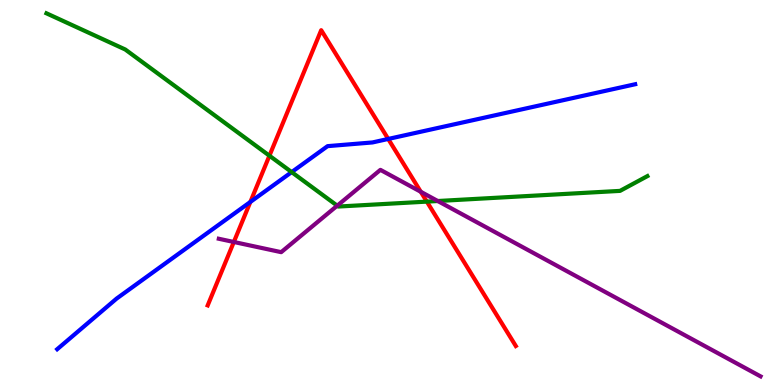[{'lines': ['blue', 'red'], 'intersections': [{'x': 3.23, 'y': 4.75}, {'x': 5.01, 'y': 6.39}]}, {'lines': ['green', 'red'], 'intersections': [{'x': 3.48, 'y': 5.96}, {'x': 5.51, 'y': 4.76}]}, {'lines': ['purple', 'red'], 'intersections': [{'x': 3.02, 'y': 3.71}, {'x': 5.43, 'y': 5.02}]}, {'lines': ['blue', 'green'], 'intersections': [{'x': 3.76, 'y': 5.53}]}, {'lines': ['blue', 'purple'], 'intersections': []}, {'lines': ['green', 'purple'], 'intersections': [{'x': 4.35, 'y': 4.66}, {'x': 5.65, 'y': 4.78}]}]